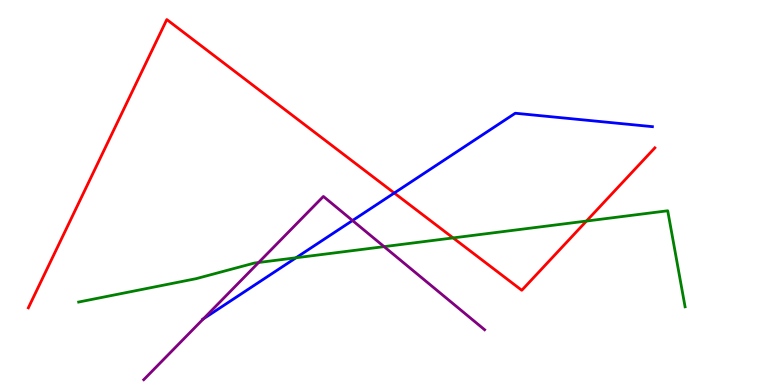[{'lines': ['blue', 'red'], 'intersections': [{'x': 5.09, 'y': 4.99}]}, {'lines': ['green', 'red'], 'intersections': [{'x': 5.85, 'y': 3.82}, {'x': 7.57, 'y': 4.26}]}, {'lines': ['purple', 'red'], 'intersections': []}, {'lines': ['blue', 'green'], 'intersections': [{'x': 3.82, 'y': 3.3}]}, {'lines': ['blue', 'purple'], 'intersections': [{'x': 2.63, 'y': 1.72}, {'x': 4.55, 'y': 4.27}]}, {'lines': ['green', 'purple'], 'intersections': [{'x': 3.34, 'y': 3.18}, {'x': 4.96, 'y': 3.59}]}]